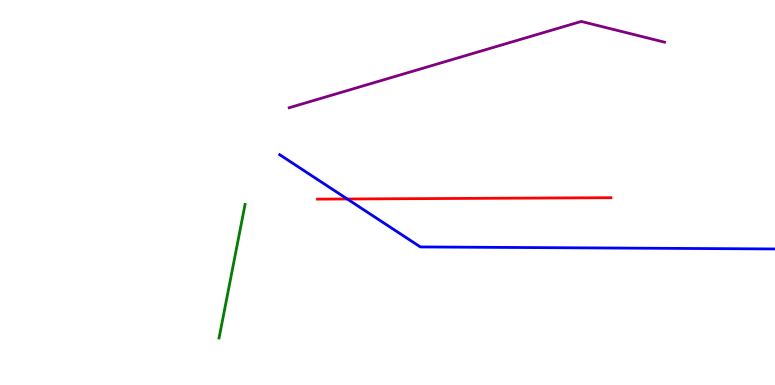[{'lines': ['blue', 'red'], 'intersections': [{'x': 4.48, 'y': 4.83}]}, {'lines': ['green', 'red'], 'intersections': []}, {'lines': ['purple', 'red'], 'intersections': []}, {'lines': ['blue', 'green'], 'intersections': []}, {'lines': ['blue', 'purple'], 'intersections': []}, {'lines': ['green', 'purple'], 'intersections': []}]